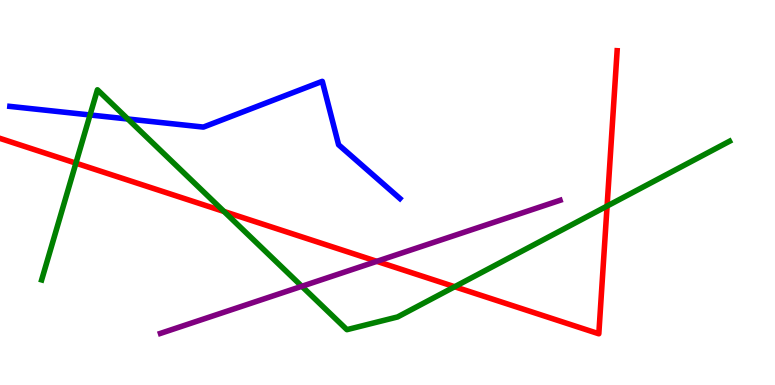[{'lines': ['blue', 'red'], 'intersections': []}, {'lines': ['green', 'red'], 'intersections': [{'x': 0.979, 'y': 5.76}, {'x': 2.89, 'y': 4.51}, {'x': 5.87, 'y': 2.55}, {'x': 7.83, 'y': 4.65}]}, {'lines': ['purple', 'red'], 'intersections': [{'x': 4.86, 'y': 3.21}]}, {'lines': ['blue', 'green'], 'intersections': [{'x': 1.16, 'y': 7.01}, {'x': 1.65, 'y': 6.91}]}, {'lines': ['blue', 'purple'], 'intersections': []}, {'lines': ['green', 'purple'], 'intersections': [{'x': 3.89, 'y': 2.56}]}]